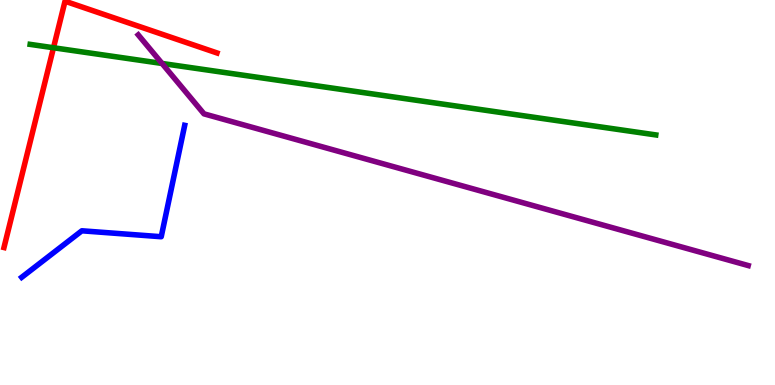[{'lines': ['blue', 'red'], 'intersections': []}, {'lines': ['green', 'red'], 'intersections': [{'x': 0.69, 'y': 8.76}]}, {'lines': ['purple', 'red'], 'intersections': []}, {'lines': ['blue', 'green'], 'intersections': []}, {'lines': ['blue', 'purple'], 'intersections': []}, {'lines': ['green', 'purple'], 'intersections': [{'x': 2.09, 'y': 8.35}]}]